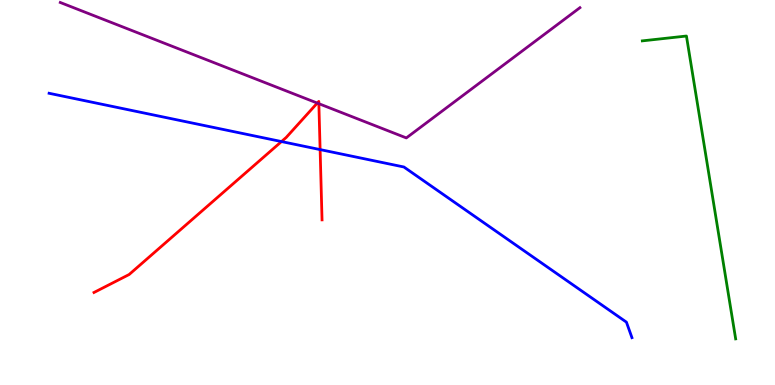[{'lines': ['blue', 'red'], 'intersections': [{'x': 3.63, 'y': 6.32}, {'x': 4.13, 'y': 6.11}]}, {'lines': ['green', 'red'], 'intersections': []}, {'lines': ['purple', 'red'], 'intersections': [{'x': 4.09, 'y': 7.32}, {'x': 4.11, 'y': 7.31}]}, {'lines': ['blue', 'green'], 'intersections': []}, {'lines': ['blue', 'purple'], 'intersections': []}, {'lines': ['green', 'purple'], 'intersections': []}]